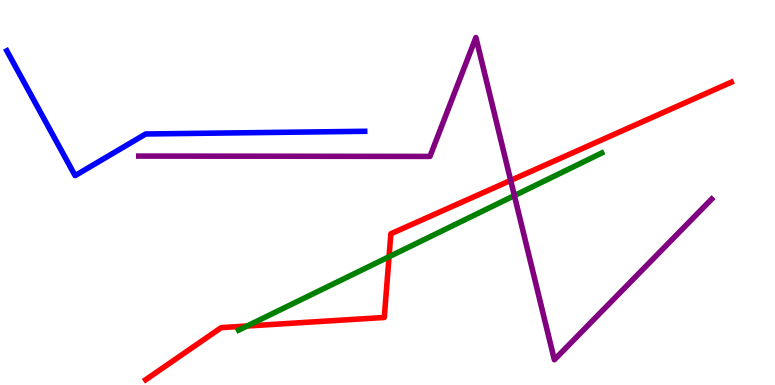[{'lines': ['blue', 'red'], 'intersections': []}, {'lines': ['green', 'red'], 'intersections': [{'x': 3.19, 'y': 1.53}, {'x': 5.02, 'y': 3.33}]}, {'lines': ['purple', 'red'], 'intersections': [{'x': 6.59, 'y': 5.31}]}, {'lines': ['blue', 'green'], 'intersections': []}, {'lines': ['blue', 'purple'], 'intersections': []}, {'lines': ['green', 'purple'], 'intersections': [{'x': 6.64, 'y': 4.92}]}]